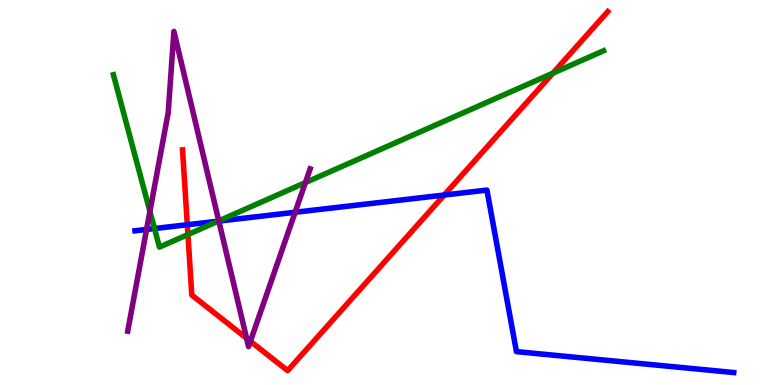[{'lines': ['blue', 'red'], 'intersections': [{'x': 2.42, 'y': 4.16}, {'x': 5.73, 'y': 4.93}]}, {'lines': ['green', 'red'], 'intersections': [{'x': 2.42, 'y': 3.91}, {'x': 7.13, 'y': 8.1}]}, {'lines': ['purple', 'red'], 'intersections': [{'x': 3.18, 'y': 1.21}, {'x': 3.23, 'y': 1.14}]}, {'lines': ['blue', 'green'], 'intersections': [{'x': 1.99, 'y': 4.06}, {'x': 2.81, 'y': 4.26}]}, {'lines': ['blue', 'purple'], 'intersections': [{'x': 1.89, 'y': 4.04}, {'x': 2.82, 'y': 4.26}, {'x': 3.81, 'y': 4.49}]}, {'lines': ['green', 'purple'], 'intersections': [{'x': 1.93, 'y': 4.51}, {'x': 2.82, 'y': 4.26}, {'x': 3.94, 'y': 5.26}]}]